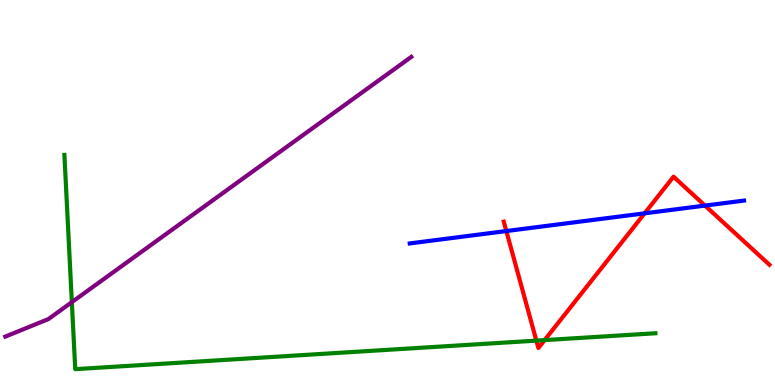[{'lines': ['blue', 'red'], 'intersections': [{'x': 6.53, 'y': 4.0}, {'x': 8.32, 'y': 4.46}, {'x': 9.1, 'y': 4.66}]}, {'lines': ['green', 'red'], 'intersections': [{'x': 6.92, 'y': 1.15}, {'x': 7.03, 'y': 1.17}]}, {'lines': ['purple', 'red'], 'intersections': []}, {'lines': ['blue', 'green'], 'intersections': []}, {'lines': ['blue', 'purple'], 'intersections': []}, {'lines': ['green', 'purple'], 'intersections': [{'x': 0.927, 'y': 2.15}]}]